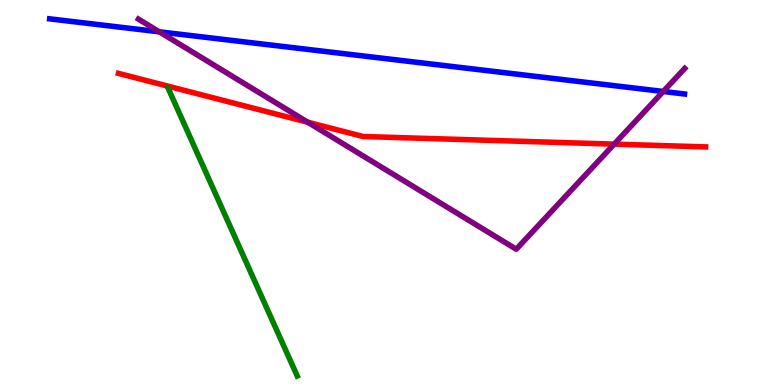[{'lines': ['blue', 'red'], 'intersections': []}, {'lines': ['green', 'red'], 'intersections': []}, {'lines': ['purple', 'red'], 'intersections': [{'x': 3.97, 'y': 6.83}, {'x': 7.92, 'y': 6.26}]}, {'lines': ['blue', 'green'], 'intersections': []}, {'lines': ['blue', 'purple'], 'intersections': [{'x': 2.06, 'y': 9.17}, {'x': 8.56, 'y': 7.62}]}, {'lines': ['green', 'purple'], 'intersections': []}]